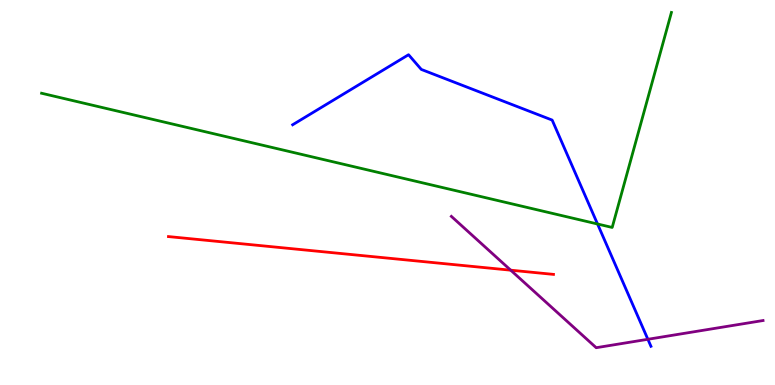[{'lines': ['blue', 'red'], 'intersections': []}, {'lines': ['green', 'red'], 'intersections': []}, {'lines': ['purple', 'red'], 'intersections': [{'x': 6.59, 'y': 2.98}]}, {'lines': ['blue', 'green'], 'intersections': [{'x': 7.71, 'y': 4.18}]}, {'lines': ['blue', 'purple'], 'intersections': [{'x': 8.36, 'y': 1.19}]}, {'lines': ['green', 'purple'], 'intersections': []}]